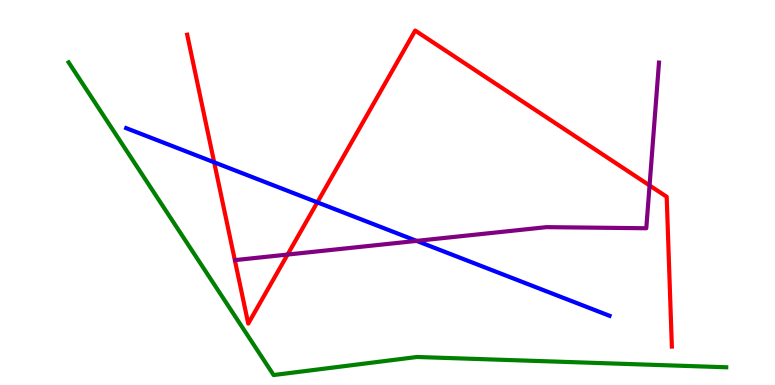[{'lines': ['blue', 'red'], 'intersections': [{'x': 2.76, 'y': 5.78}, {'x': 4.09, 'y': 4.74}]}, {'lines': ['green', 'red'], 'intersections': []}, {'lines': ['purple', 'red'], 'intersections': [{'x': 3.71, 'y': 3.39}, {'x': 8.38, 'y': 5.18}]}, {'lines': ['blue', 'green'], 'intersections': []}, {'lines': ['blue', 'purple'], 'intersections': [{'x': 5.38, 'y': 3.74}]}, {'lines': ['green', 'purple'], 'intersections': []}]